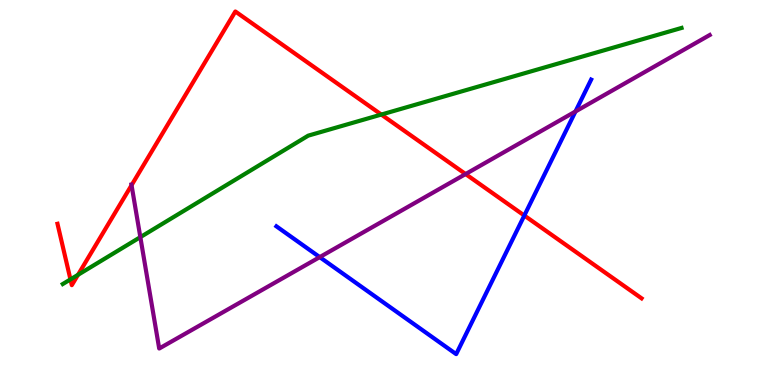[{'lines': ['blue', 'red'], 'intersections': [{'x': 6.77, 'y': 4.4}]}, {'lines': ['green', 'red'], 'intersections': [{'x': 0.909, 'y': 2.74}, {'x': 1.01, 'y': 2.86}, {'x': 4.92, 'y': 7.02}]}, {'lines': ['purple', 'red'], 'intersections': [{'x': 1.7, 'y': 5.19}, {'x': 6.01, 'y': 5.48}]}, {'lines': ['blue', 'green'], 'intersections': []}, {'lines': ['blue', 'purple'], 'intersections': [{'x': 4.13, 'y': 3.32}, {'x': 7.43, 'y': 7.1}]}, {'lines': ['green', 'purple'], 'intersections': [{'x': 1.81, 'y': 3.84}]}]